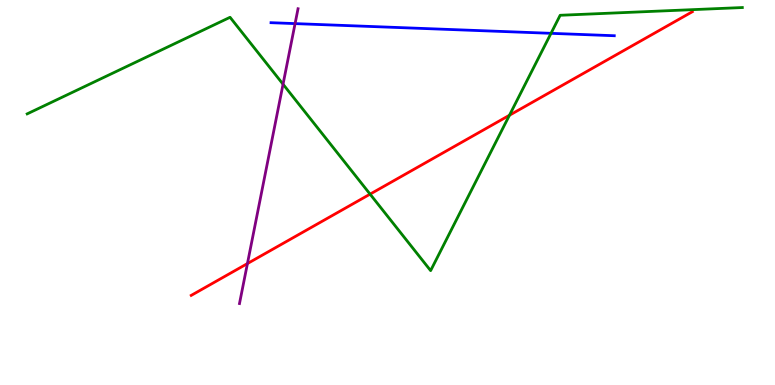[{'lines': ['blue', 'red'], 'intersections': []}, {'lines': ['green', 'red'], 'intersections': [{'x': 4.78, 'y': 4.96}, {'x': 6.57, 'y': 7.01}]}, {'lines': ['purple', 'red'], 'intersections': [{'x': 3.19, 'y': 3.15}]}, {'lines': ['blue', 'green'], 'intersections': [{'x': 7.11, 'y': 9.13}]}, {'lines': ['blue', 'purple'], 'intersections': [{'x': 3.81, 'y': 9.39}]}, {'lines': ['green', 'purple'], 'intersections': [{'x': 3.65, 'y': 7.81}]}]